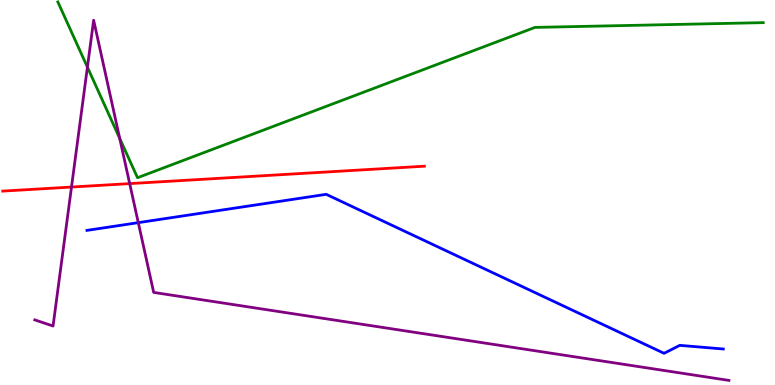[{'lines': ['blue', 'red'], 'intersections': []}, {'lines': ['green', 'red'], 'intersections': []}, {'lines': ['purple', 'red'], 'intersections': [{'x': 0.923, 'y': 5.14}, {'x': 1.67, 'y': 5.23}]}, {'lines': ['blue', 'green'], 'intersections': []}, {'lines': ['blue', 'purple'], 'intersections': [{'x': 1.78, 'y': 4.22}]}, {'lines': ['green', 'purple'], 'intersections': [{'x': 1.13, 'y': 8.26}, {'x': 1.54, 'y': 6.4}]}]